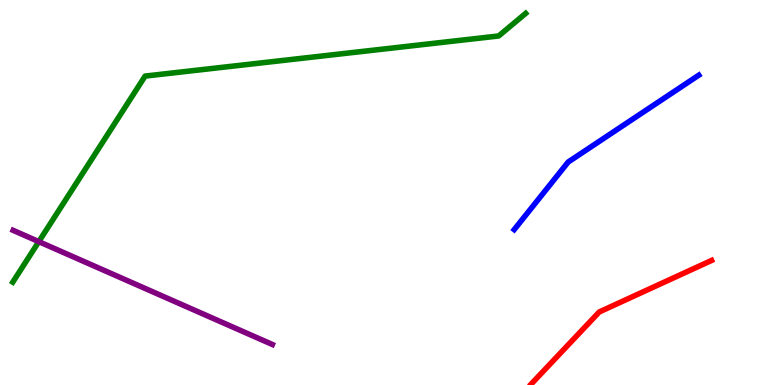[{'lines': ['blue', 'red'], 'intersections': []}, {'lines': ['green', 'red'], 'intersections': []}, {'lines': ['purple', 'red'], 'intersections': []}, {'lines': ['blue', 'green'], 'intersections': []}, {'lines': ['blue', 'purple'], 'intersections': []}, {'lines': ['green', 'purple'], 'intersections': [{'x': 0.501, 'y': 3.72}]}]